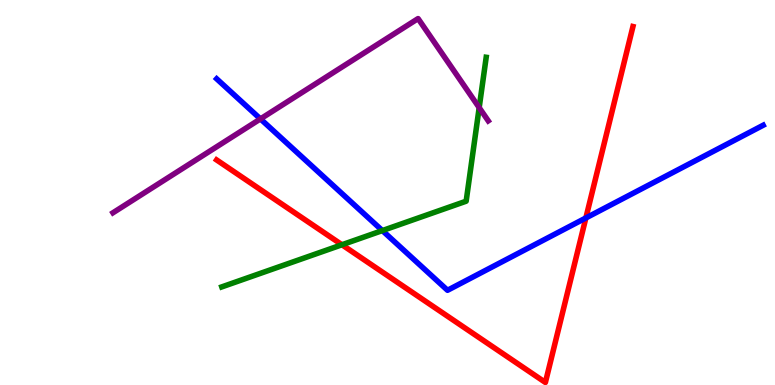[{'lines': ['blue', 'red'], 'intersections': [{'x': 7.56, 'y': 4.34}]}, {'lines': ['green', 'red'], 'intersections': [{'x': 4.41, 'y': 3.64}]}, {'lines': ['purple', 'red'], 'intersections': []}, {'lines': ['blue', 'green'], 'intersections': [{'x': 4.93, 'y': 4.01}]}, {'lines': ['blue', 'purple'], 'intersections': [{'x': 3.36, 'y': 6.91}]}, {'lines': ['green', 'purple'], 'intersections': [{'x': 6.18, 'y': 7.2}]}]